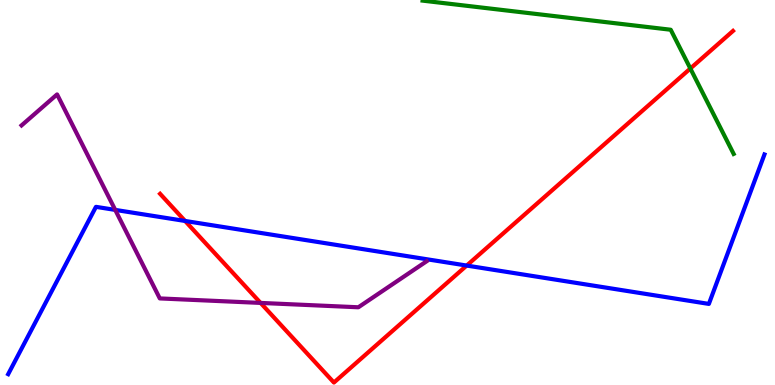[{'lines': ['blue', 'red'], 'intersections': [{'x': 2.39, 'y': 4.26}, {'x': 6.02, 'y': 3.1}]}, {'lines': ['green', 'red'], 'intersections': [{'x': 8.91, 'y': 8.22}]}, {'lines': ['purple', 'red'], 'intersections': [{'x': 3.36, 'y': 2.13}]}, {'lines': ['blue', 'green'], 'intersections': []}, {'lines': ['blue', 'purple'], 'intersections': [{'x': 1.49, 'y': 4.55}]}, {'lines': ['green', 'purple'], 'intersections': []}]